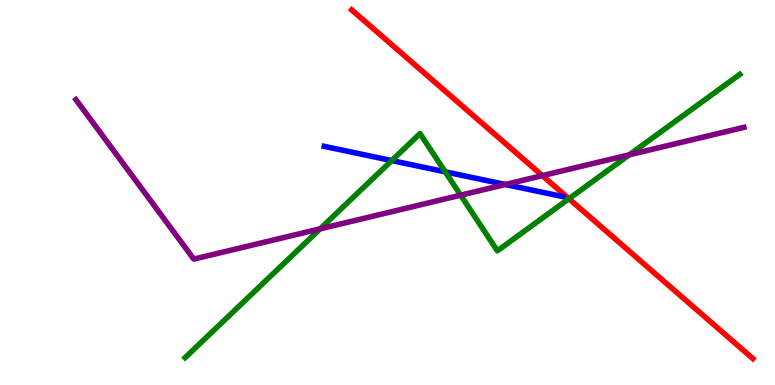[{'lines': ['blue', 'red'], 'intersections': []}, {'lines': ['green', 'red'], 'intersections': [{'x': 7.34, 'y': 4.84}]}, {'lines': ['purple', 'red'], 'intersections': [{'x': 7.0, 'y': 5.44}]}, {'lines': ['blue', 'green'], 'intersections': [{'x': 5.05, 'y': 5.83}, {'x': 5.75, 'y': 5.54}]}, {'lines': ['blue', 'purple'], 'intersections': [{'x': 6.52, 'y': 5.21}]}, {'lines': ['green', 'purple'], 'intersections': [{'x': 4.13, 'y': 4.06}, {'x': 5.94, 'y': 4.93}, {'x': 8.12, 'y': 5.98}]}]